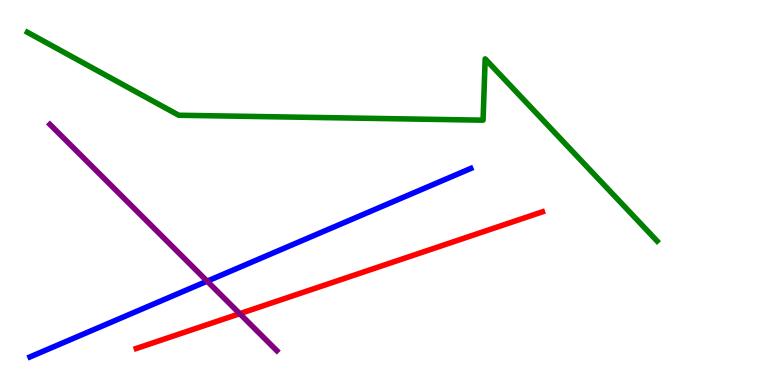[{'lines': ['blue', 'red'], 'intersections': []}, {'lines': ['green', 'red'], 'intersections': []}, {'lines': ['purple', 'red'], 'intersections': [{'x': 3.09, 'y': 1.85}]}, {'lines': ['blue', 'green'], 'intersections': []}, {'lines': ['blue', 'purple'], 'intersections': [{'x': 2.67, 'y': 2.7}]}, {'lines': ['green', 'purple'], 'intersections': []}]